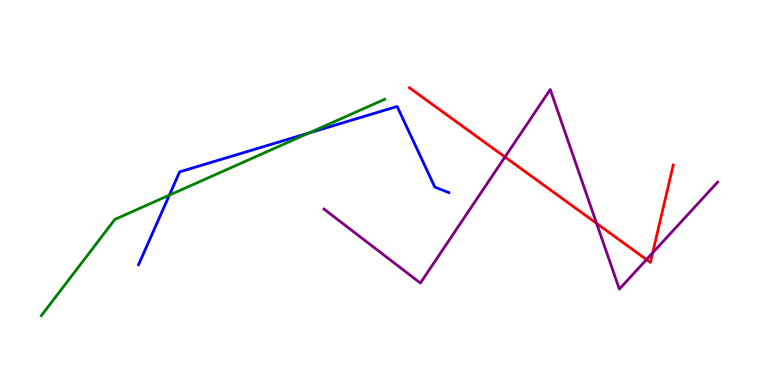[{'lines': ['blue', 'red'], 'intersections': []}, {'lines': ['green', 'red'], 'intersections': []}, {'lines': ['purple', 'red'], 'intersections': [{'x': 6.52, 'y': 5.92}, {'x': 7.7, 'y': 4.2}, {'x': 8.34, 'y': 3.26}, {'x': 8.42, 'y': 3.43}]}, {'lines': ['blue', 'green'], 'intersections': [{'x': 2.19, 'y': 4.93}, {'x': 3.99, 'y': 6.55}]}, {'lines': ['blue', 'purple'], 'intersections': []}, {'lines': ['green', 'purple'], 'intersections': []}]